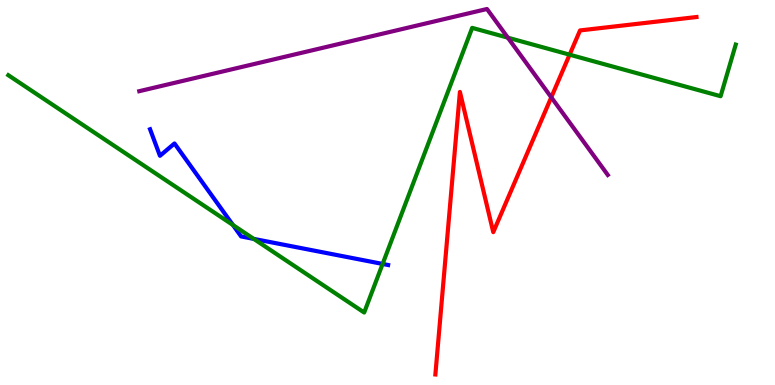[{'lines': ['blue', 'red'], 'intersections': []}, {'lines': ['green', 'red'], 'intersections': [{'x': 7.35, 'y': 8.58}]}, {'lines': ['purple', 'red'], 'intersections': [{'x': 7.11, 'y': 7.47}]}, {'lines': ['blue', 'green'], 'intersections': [{'x': 3.01, 'y': 4.16}, {'x': 3.27, 'y': 3.79}, {'x': 4.94, 'y': 3.14}]}, {'lines': ['blue', 'purple'], 'intersections': []}, {'lines': ['green', 'purple'], 'intersections': [{'x': 6.55, 'y': 9.02}]}]